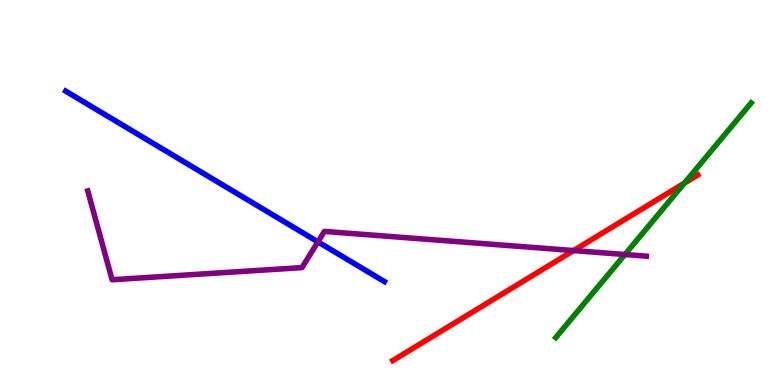[{'lines': ['blue', 'red'], 'intersections': []}, {'lines': ['green', 'red'], 'intersections': [{'x': 8.83, 'y': 5.24}]}, {'lines': ['purple', 'red'], 'intersections': [{'x': 7.4, 'y': 3.49}]}, {'lines': ['blue', 'green'], 'intersections': []}, {'lines': ['blue', 'purple'], 'intersections': [{'x': 4.1, 'y': 3.72}]}, {'lines': ['green', 'purple'], 'intersections': [{'x': 8.06, 'y': 3.39}]}]